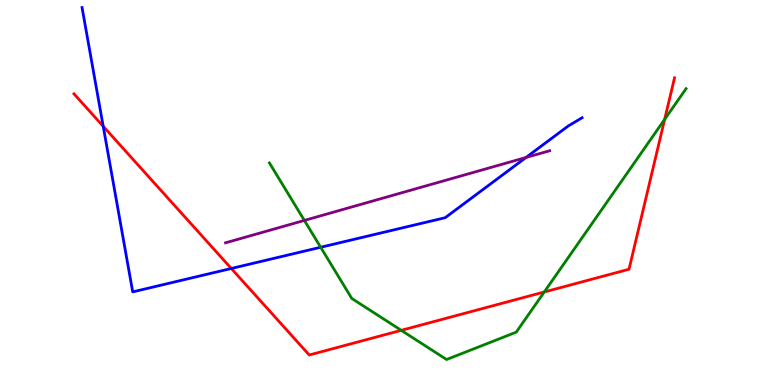[{'lines': ['blue', 'red'], 'intersections': [{'x': 1.33, 'y': 6.72}, {'x': 2.98, 'y': 3.03}]}, {'lines': ['green', 'red'], 'intersections': [{'x': 5.18, 'y': 1.42}, {'x': 7.02, 'y': 2.42}, {'x': 8.58, 'y': 6.9}]}, {'lines': ['purple', 'red'], 'intersections': []}, {'lines': ['blue', 'green'], 'intersections': [{'x': 4.14, 'y': 3.58}]}, {'lines': ['blue', 'purple'], 'intersections': [{'x': 6.79, 'y': 5.91}]}, {'lines': ['green', 'purple'], 'intersections': [{'x': 3.93, 'y': 4.27}]}]